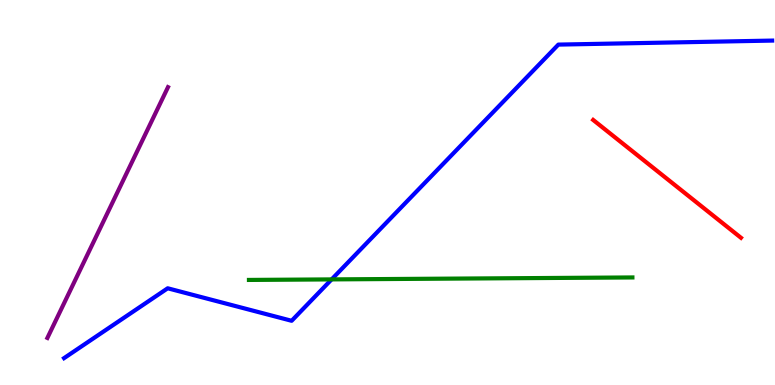[{'lines': ['blue', 'red'], 'intersections': []}, {'lines': ['green', 'red'], 'intersections': []}, {'lines': ['purple', 'red'], 'intersections': []}, {'lines': ['blue', 'green'], 'intersections': [{'x': 4.28, 'y': 2.74}]}, {'lines': ['blue', 'purple'], 'intersections': []}, {'lines': ['green', 'purple'], 'intersections': []}]